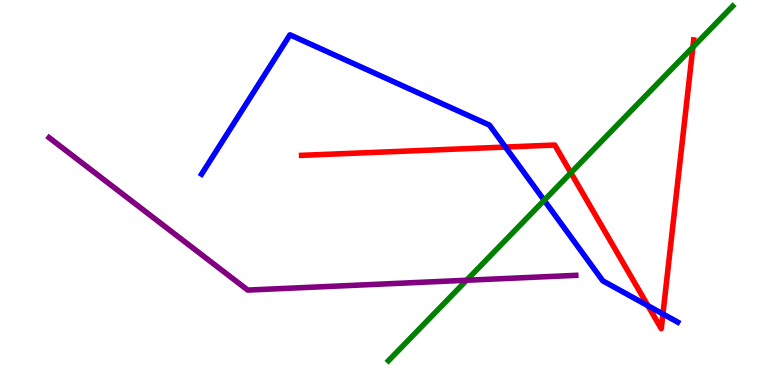[{'lines': ['blue', 'red'], 'intersections': [{'x': 6.52, 'y': 6.18}, {'x': 8.36, 'y': 2.06}, {'x': 8.55, 'y': 1.84}]}, {'lines': ['green', 'red'], 'intersections': [{'x': 7.37, 'y': 5.51}, {'x': 8.94, 'y': 8.78}]}, {'lines': ['purple', 'red'], 'intersections': []}, {'lines': ['blue', 'green'], 'intersections': [{'x': 7.02, 'y': 4.8}]}, {'lines': ['blue', 'purple'], 'intersections': []}, {'lines': ['green', 'purple'], 'intersections': [{'x': 6.02, 'y': 2.72}]}]